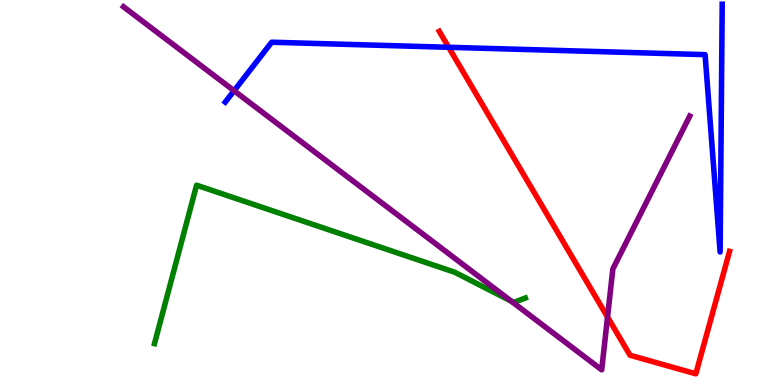[{'lines': ['blue', 'red'], 'intersections': [{'x': 5.79, 'y': 8.77}]}, {'lines': ['green', 'red'], 'intersections': []}, {'lines': ['purple', 'red'], 'intersections': [{'x': 7.84, 'y': 1.77}]}, {'lines': ['blue', 'green'], 'intersections': []}, {'lines': ['blue', 'purple'], 'intersections': [{'x': 3.02, 'y': 7.64}]}, {'lines': ['green', 'purple'], 'intersections': [{'x': 6.6, 'y': 2.18}]}]